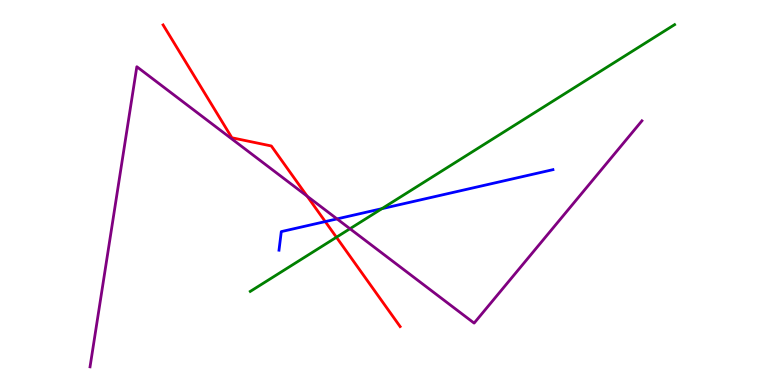[{'lines': ['blue', 'red'], 'intersections': [{'x': 4.2, 'y': 4.24}]}, {'lines': ['green', 'red'], 'intersections': [{'x': 4.34, 'y': 3.84}]}, {'lines': ['purple', 'red'], 'intersections': [{'x': 3.96, 'y': 4.9}]}, {'lines': ['blue', 'green'], 'intersections': [{'x': 4.93, 'y': 4.58}]}, {'lines': ['blue', 'purple'], 'intersections': [{'x': 4.35, 'y': 4.31}]}, {'lines': ['green', 'purple'], 'intersections': [{'x': 4.52, 'y': 4.06}]}]